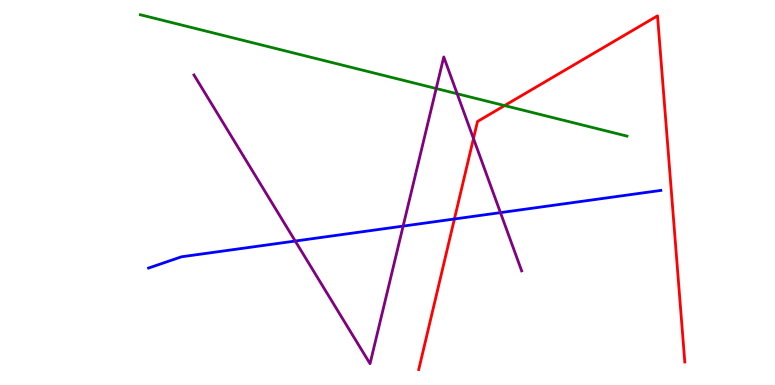[{'lines': ['blue', 'red'], 'intersections': [{'x': 5.86, 'y': 4.31}]}, {'lines': ['green', 'red'], 'intersections': [{'x': 6.51, 'y': 7.26}]}, {'lines': ['purple', 'red'], 'intersections': [{'x': 6.11, 'y': 6.4}]}, {'lines': ['blue', 'green'], 'intersections': []}, {'lines': ['blue', 'purple'], 'intersections': [{'x': 3.81, 'y': 3.74}, {'x': 5.2, 'y': 4.13}, {'x': 6.46, 'y': 4.48}]}, {'lines': ['green', 'purple'], 'intersections': [{'x': 5.63, 'y': 7.7}, {'x': 5.9, 'y': 7.56}]}]